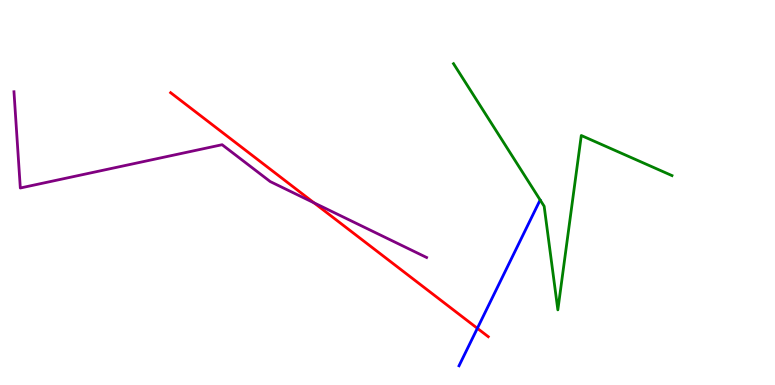[{'lines': ['blue', 'red'], 'intersections': [{'x': 6.16, 'y': 1.47}]}, {'lines': ['green', 'red'], 'intersections': []}, {'lines': ['purple', 'red'], 'intersections': [{'x': 4.05, 'y': 4.73}]}, {'lines': ['blue', 'green'], 'intersections': []}, {'lines': ['blue', 'purple'], 'intersections': []}, {'lines': ['green', 'purple'], 'intersections': []}]